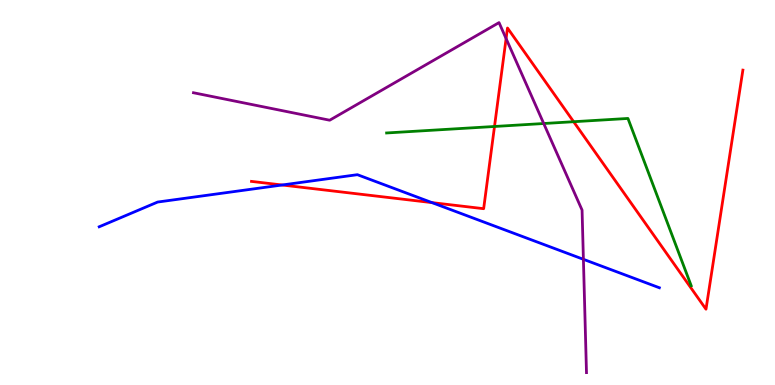[{'lines': ['blue', 'red'], 'intersections': [{'x': 3.64, 'y': 5.19}, {'x': 5.57, 'y': 4.74}]}, {'lines': ['green', 'red'], 'intersections': [{'x': 6.38, 'y': 6.71}, {'x': 7.4, 'y': 6.84}]}, {'lines': ['purple', 'red'], 'intersections': [{'x': 6.53, 'y': 9.0}]}, {'lines': ['blue', 'green'], 'intersections': []}, {'lines': ['blue', 'purple'], 'intersections': [{'x': 7.53, 'y': 3.26}]}, {'lines': ['green', 'purple'], 'intersections': [{'x': 7.02, 'y': 6.79}]}]